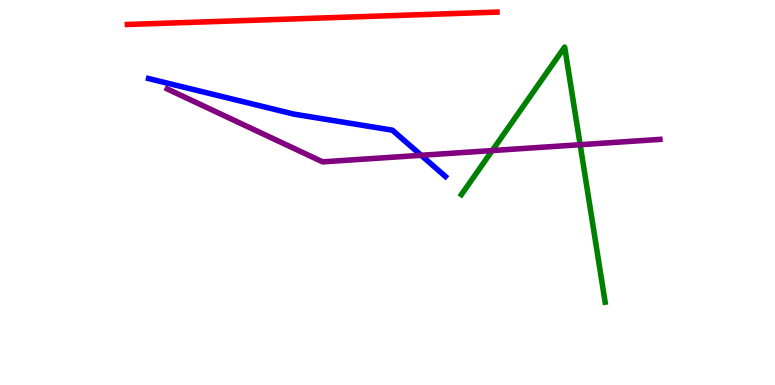[{'lines': ['blue', 'red'], 'intersections': []}, {'lines': ['green', 'red'], 'intersections': []}, {'lines': ['purple', 'red'], 'intersections': []}, {'lines': ['blue', 'green'], 'intersections': []}, {'lines': ['blue', 'purple'], 'intersections': [{'x': 5.43, 'y': 5.97}]}, {'lines': ['green', 'purple'], 'intersections': [{'x': 6.35, 'y': 6.09}, {'x': 7.49, 'y': 6.24}]}]